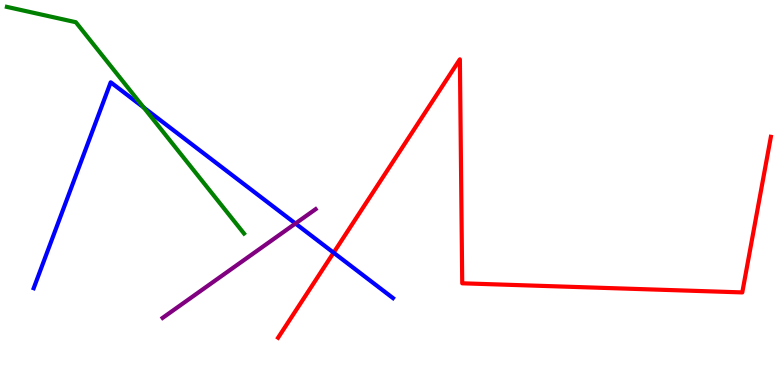[{'lines': ['blue', 'red'], 'intersections': [{'x': 4.3, 'y': 3.44}]}, {'lines': ['green', 'red'], 'intersections': []}, {'lines': ['purple', 'red'], 'intersections': []}, {'lines': ['blue', 'green'], 'intersections': [{'x': 1.85, 'y': 7.21}]}, {'lines': ['blue', 'purple'], 'intersections': [{'x': 3.81, 'y': 4.19}]}, {'lines': ['green', 'purple'], 'intersections': []}]